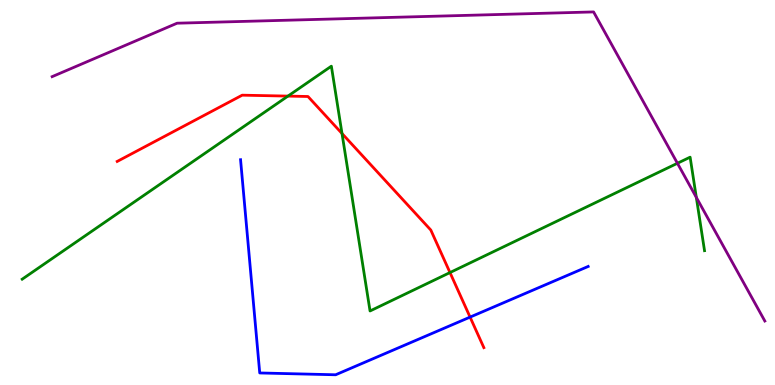[{'lines': ['blue', 'red'], 'intersections': [{'x': 6.07, 'y': 1.76}]}, {'lines': ['green', 'red'], 'intersections': [{'x': 3.72, 'y': 7.5}, {'x': 4.41, 'y': 6.53}, {'x': 5.81, 'y': 2.92}]}, {'lines': ['purple', 'red'], 'intersections': []}, {'lines': ['blue', 'green'], 'intersections': []}, {'lines': ['blue', 'purple'], 'intersections': []}, {'lines': ['green', 'purple'], 'intersections': [{'x': 8.74, 'y': 5.76}, {'x': 8.98, 'y': 4.87}]}]